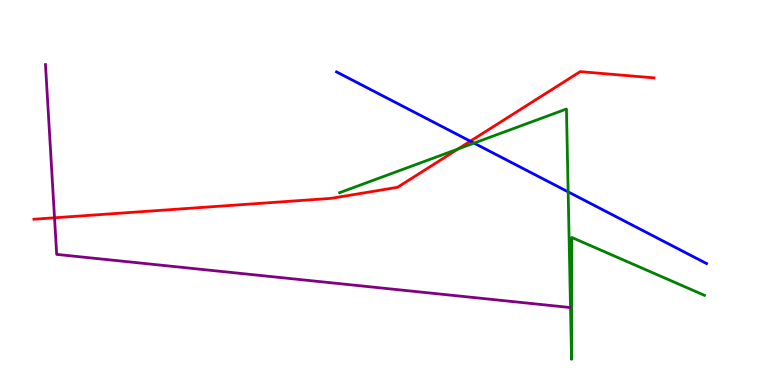[{'lines': ['blue', 'red'], 'intersections': [{'x': 6.07, 'y': 6.33}]}, {'lines': ['green', 'red'], 'intersections': [{'x': 5.91, 'y': 6.13}]}, {'lines': ['purple', 'red'], 'intersections': [{'x': 0.703, 'y': 4.34}]}, {'lines': ['blue', 'green'], 'intersections': [{'x': 6.12, 'y': 6.28}, {'x': 7.33, 'y': 5.02}]}, {'lines': ['blue', 'purple'], 'intersections': []}, {'lines': ['green', 'purple'], 'intersections': []}]